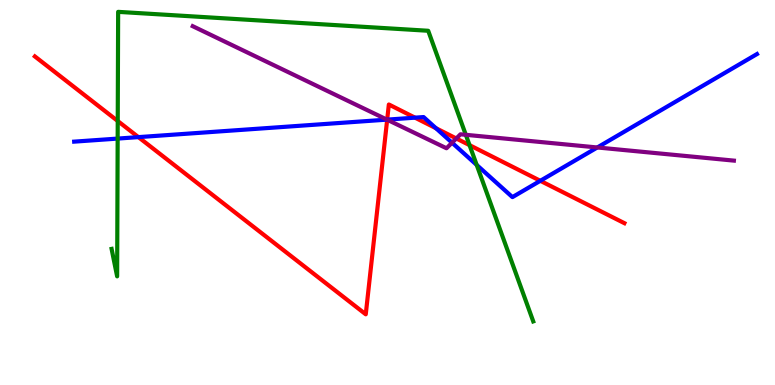[{'lines': ['blue', 'red'], 'intersections': [{'x': 1.79, 'y': 6.44}, {'x': 5.0, 'y': 6.89}, {'x': 5.35, 'y': 6.94}, {'x': 5.63, 'y': 6.67}, {'x': 6.97, 'y': 5.3}]}, {'lines': ['green', 'red'], 'intersections': [{'x': 1.52, 'y': 6.86}, {'x': 6.06, 'y': 6.23}]}, {'lines': ['purple', 'red'], 'intersections': [{'x': 5.0, 'y': 6.89}, {'x': 5.89, 'y': 6.4}]}, {'lines': ['blue', 'green'], 'intersections': [{'x': 1.52, 'y': 6.4}, {'x': 6.15, 'y': 5.72}]}, {'lines': ['blue', 'purple'], 'intersections': [{'x': 4.99, 'y': 6.89}, {'x': 5.83, 'y': 6.29}, {'x': 7.71, 'y': 6.17}]}, {'lines': ['green', 'purple'], 'intersections': [{'x': 6.01, 'y': 6.5}]}]